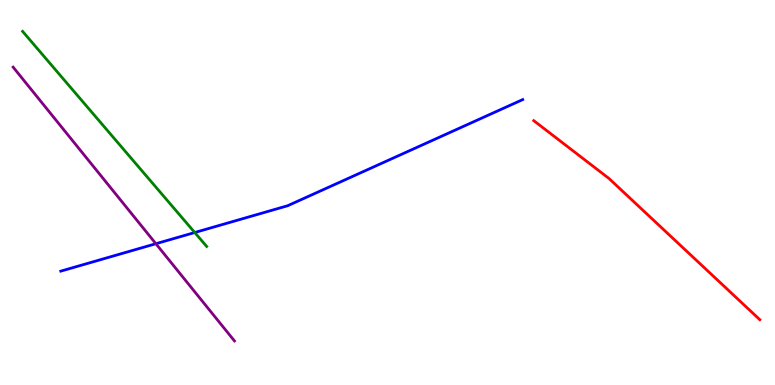[{'lines': ['blue', 'red'], 'intersections': []}, {'lines': ['green', 'red'], 'intersections': []}, {'lines': ['purple', 'red'], 'intersections': []}, {'lines': ['blue', 'green'], 'intersections': [{'x': 2.51, 'y': 3.96}]}, {'lines': ['blue', 'purple'], 'intersections': [{'x': 2.01, 'y': 3.67}]}, {'lines': ['green', 'purple'], 'intersections': []}]